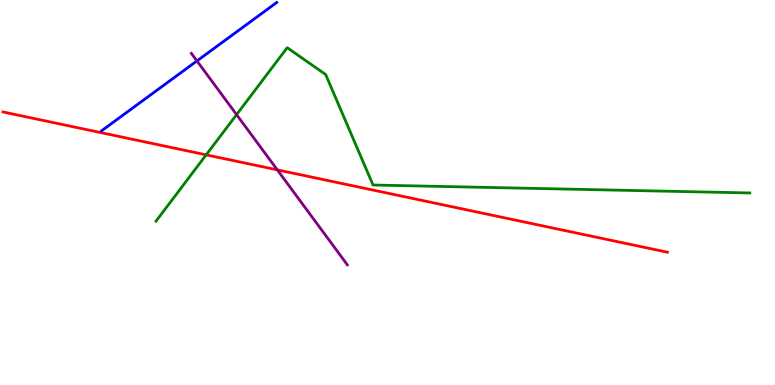[{'lines': ['blue', 'red'], 'intersections': []}, {'lines': ['green', 'red'], 'intersections': [{'x': 2.66, 'y': 5.98}]}, {'lines': ['purple', 'red'], 'intersections': [{'x': 3.58, 'y': 5.59}]}, {'lines': ['blue', 'green'], 'intersections': []}, {'lines': ['blue', 'purple'], 'intersections': [{'x': 2.54, 'y': 8.42}]}, {'lines': ['green', 'purple'], 'intersections': [{'x': 3.05, 'y': 7.02}]}]